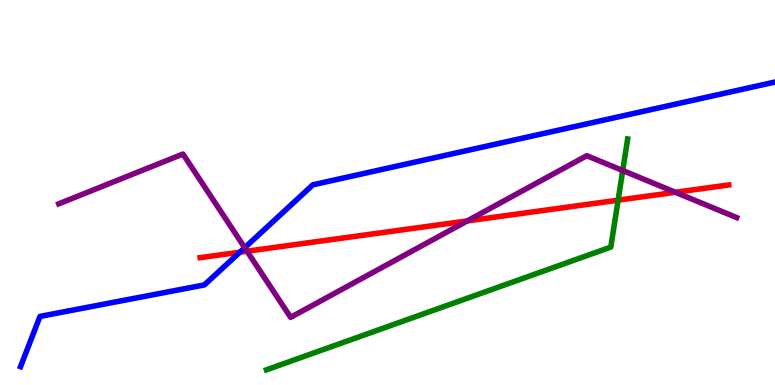[{'lines': ['blue', 'red'], 'intersections': [{'x': 3.09, 'y': 3.45}]}, {'lines': ['green', 'red'], 'intersections': [{'x': 7.98, 'y': 4.8}]}, {'lines': ['purple', 'red'], 'intersections': [{'x': 3.19, 'y': 3.48}, {'x': 6.03, 'y': 4.26}, {'x': 8.71, 'y': 5.01}]}, {'lines': ['blue', 'green'], 'intersections': []}, {'lines': ['blue', 'purple'], 'intersections': [{'x': 3.16, 'y': 3.57}]}, {'lines': ['green', 'purple'], 'intersections': [{'x': 8.04, 'y': 5.57}]}]